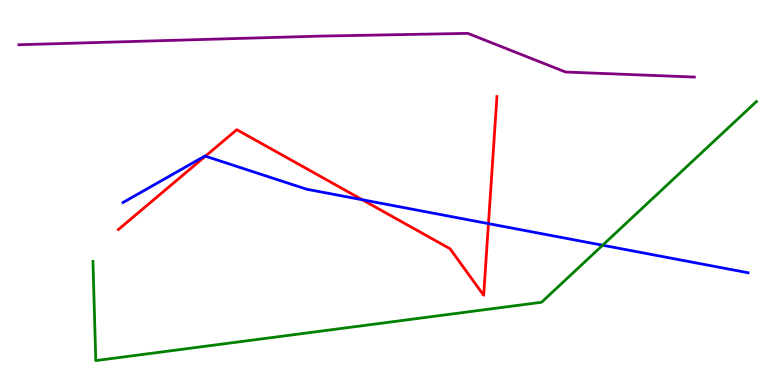[{'lines': ['blue', 'red'], 'intersections': [{'x': 2.65, 'y': 5.94}, {'x': 4.67, 'y': 4.81}, {'x': 6.3, 'y': 4.19}]}, {'lines': ['green', 'red'], 'intersections': []}, {'lines': ['purple', 'red'], 'intersections': []}, {'lines': ['blue', 'green'], 'intersections': [{'x': 7.78, 'y': 3.63}]}, {'lines': ['blue', 'purple'], 'intersections': []}, {'lines': ['green', 'purple'], 'intersections': []}]